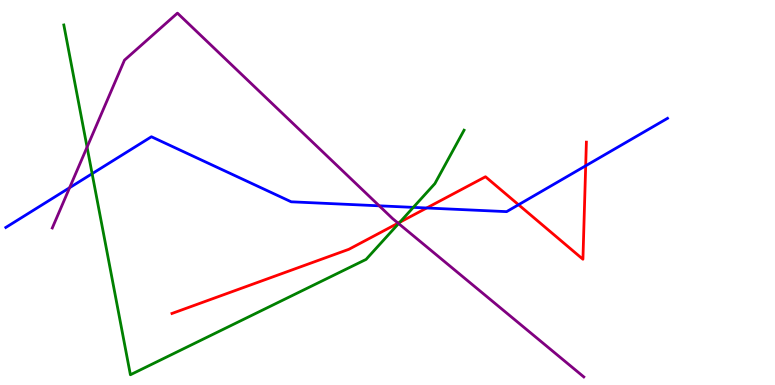[{'lines': ['blue', 'red'], 'intersections': [{'x': 5.51, 'y': 4.6}, {'x': 6.69, 'y': 4.68}, {'x': 7.56, 'y': 5.69}]}, {'lines': ['green', 'red'], 'intersections': [{'x': 5.16, 'y': 4.23}]}, {'lines': ['purple', 'red'], 'intersections': [{'x': 5.14, 'y': 4.2}]}, {'lines': ['blue', 'green'], 'intersections': [{'x': 1.19, 'y': 5.49}, {'x': 5.33, 'y': 4.61}]}, {'lines': ['blue', 'purple'], 'intersections': [{'x': 0.898, 'y': 5.12}, {'x': 4.89, 'y': 4.65}]}, {'lines': ['green', 'purple'], 'intersections': [{'x': 1.12, 'y': 6.18}, {'x': 5.14, 'y': 4.19}]}]